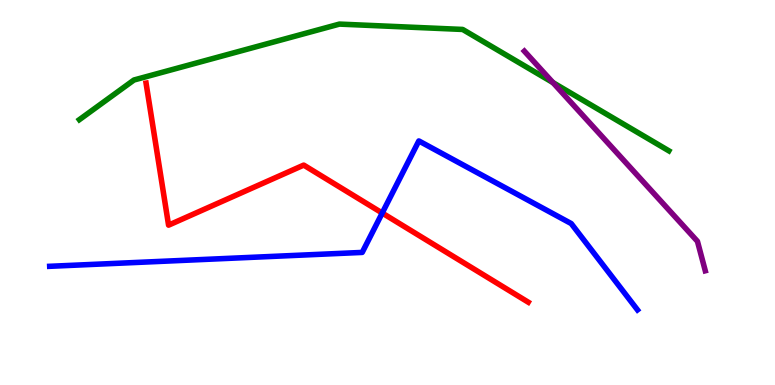[{'lines': ['blue', 'red'], 'intersections': [{'x': 4.93, 'y': 4.47}]}, {'lines': ['green', 'red'], 'intersections': []}, {'lines': ['purple', 'red'], 'intersections': []}, {'lines': ['blue', 'green'], 'intersections': []}, {'lines': ['blue', 'purple'], 'intersections': []}, {'lines': ['green', 'purple'], 'intersections': [{'x': 7.14, 'y': 7.85}]}]